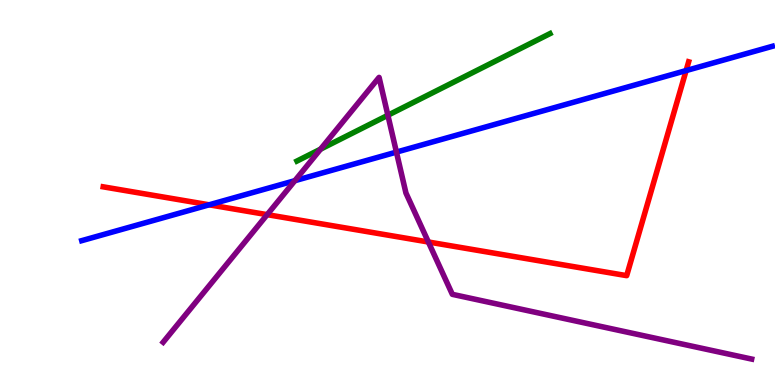[{'lines': ['blue', 'red'], 'intersections': [{'x': 2.7, 'y': 4.68}, {'x': 8.85, 'y': 8.17}]}, {'lines': ['green', 'red'], 'intersections': []}, {'lines': ['purple', 'red'], 'intersections': [{'x': 3.45, 'y': 4.42}, {'x': 5.53, 'y': 3.71}]}, {'lines': ['blue', 'green'], 'intersections': []}, {'lines': ['blue', 'purple'], 'intersections': [{'x': 3.8, 'y': 5.31}, {'x': 5.12, 'y': 6.05}]}, {'lines': ['green', 'purple'], 'intersections': [{'x': 4.14, 'y': 6.13}, {'x': 5.0, 'y': 7.01}]}]